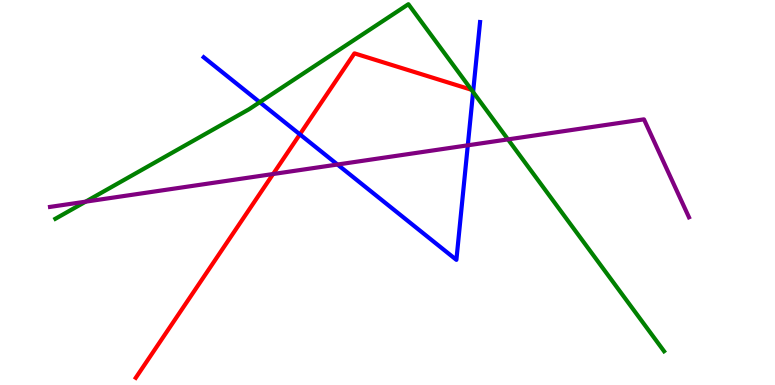[{'lines': ['blue', 'red'], 'intersections': [{'x': 3.87, 'y': 6.51}]}, {'lines': ['green', 'red'], 'intersections': []}, {'lines': ['purple', 'red'], 'intersections': [{'x': 3.52, 'y': 5.48}]}, {'lines': ['blue', 'green'], 'intersections': [{'x': 3.35, 'y': 7.35}, {'x': 6.1, 'y': 7.61}]}, {'lines': ['blue', 'purple'], 'intersections': [{'x': 4.35, 'y': 5.73}, {'x': 6.04, 'y': 6.23}]}, {'lines': ['green', 'purple'], 'intersections': [{'x': 1.1, 'y': 4.76}, {'x': 6.55, 'y': 6.38}]}]